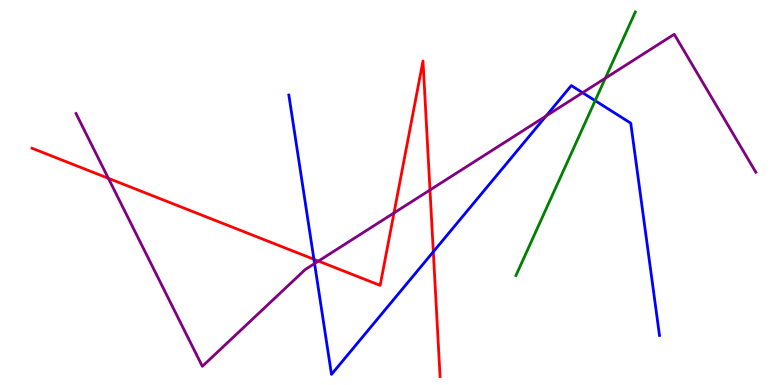[{'lines': ['blue', 'red'], 'intersections': [{'x': 4.05, 'y': 3.27}, {'x': 5.59, 'y': 3.46}]}, {'lines': ['green', 'red'], 'intersections': []}, {'lines': ['purple', 'red'], 'intersections': [{'x': 1.4, 'y': 5.37}, {'x': 4.11, 'y': 3.22}, {'x': 5.08, 'y': 4.47}, {'x': 5.55, 'y': 5.07}]}, {'lines': ['blue', 'green'], 'intersections': [{'x': 7.68, 'y': 7.39}]}, {'lines': ['blue', 'purple'], 'intersections': [{'x': 4.06, 'y': 3.15}, {'x': 7.05, 'y': 6.99}, {'x': 7.52, 'y': 7.59}]}, {'lines': ['green', 'purple'], 'intersections': [{'x': 7.81, 'y': 7.97}]}]